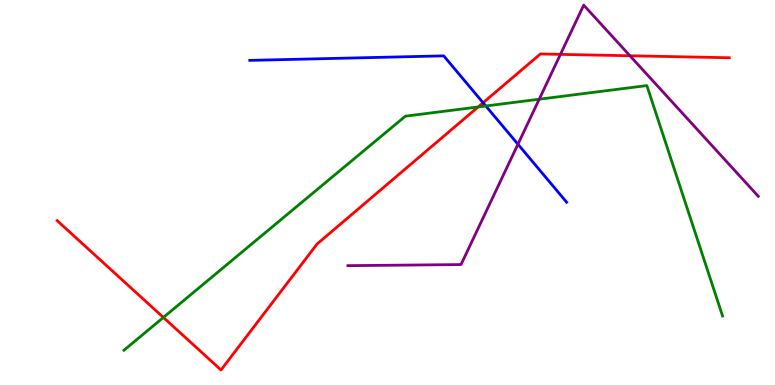[{'lines': ['blue', 'red'], 'intersections': [{'x': 6.23, 'y': 7.33}]}, {'lines': ['green', 'red'], 'intersections': [{'x': 2.11, 'y': 1.75}, {'x': 6.17, 'y': 7.22}]}, {'lines': ['purple', 'red'], 'intersections': [{'x': 7.23, 'y': 8.59}, {'x': 8.13, 'y': 8.55}]}, {'lines': ['blue', 'green'], 'intersections': [{'x': 6.27, 'y': 7.25}]}, {'lines': ['blue', 'purple'], 'intersections': [{'x': 6.68, 'y': 6.25}]}, {'lines': ['green', 'purple'], 'intersections': [{'x': 6.96, 'y': 7.42}]}]